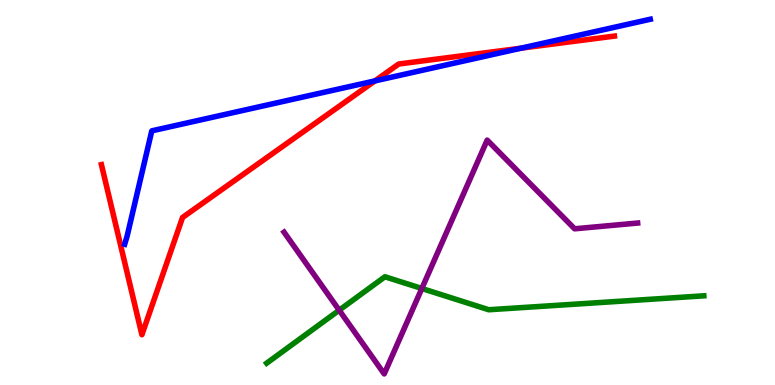[{'lines': ['blue', 'red'], 'intersections': [{'x': 4.84, 'y': 7.9}, {'x': 6.72, 'y': 8.75}]}, {'lines': ['green', 'red'], 'intersections': []}, {'lines': ['purple', 'red'], 'intersections': []}, {'lines': ['blue', 'green'], 'intersections': []}, {'lines': ['blue', 'purple'], 'intersections': []}, {'lines': ['green', 'purple'], 'intersections': [{'x': 4.38, 'y': 1.94}, {'x': 5.44, 'y': 2.51}]}]